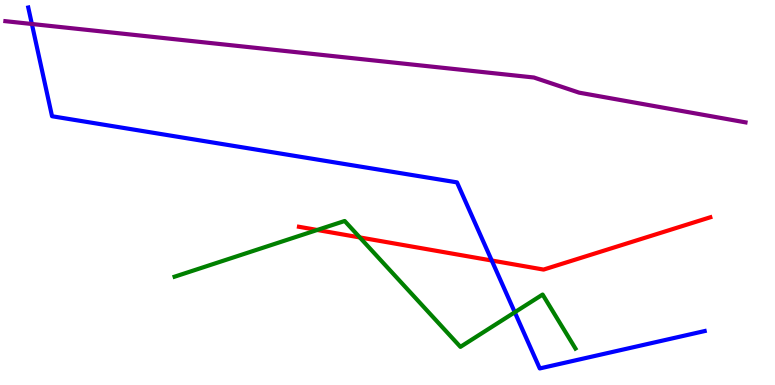[{'lines': ['blue', 'red'], 'intersections': [{'x': 6.35, 'y': 3.23}]}, {'lines': ['green', 'red'], 'intersections': [{'x': 4.09, 'y': 4.03}, {'x': 4.64, 'y': 3.83}]}, {'lines': ['purple', 'red'], 'intersections': []}, {'lines': ['blue', 'green'], 'intersections': [{'x': 6.64, 'y': 1.89}]}, {'lines': ['blue', 'purple'], 'intersections': [{'x': 0.411, 'y': 9.38}]}, {'lines': ['green', 'purple'], 'intersections': []}]